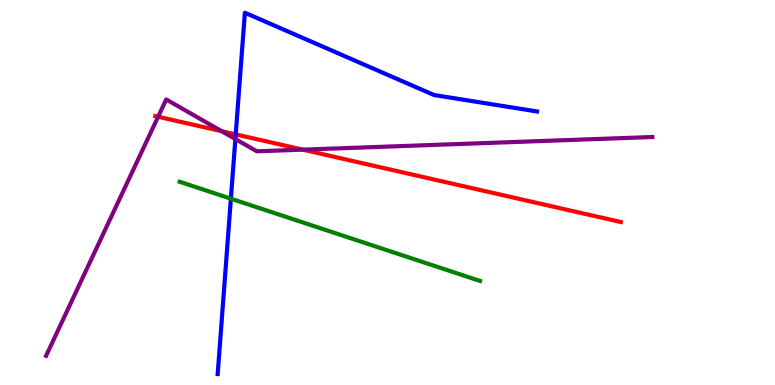[{'lines': ['blue', 'red'], 'intersections': [{'x': 3.04, 'y': 6.51}]}, {'lines': ['green', 'red'], 'intersections': []}, {'lines': ['purple', 'red'], 'intersections': [{'x': 2.04, 'y': 6.97}, {'x': 2.86, 'y': 6.59}, {'x': 3.91, 'y': 6.11}]}, {'lines': ['blue', 'green'], 'intersections': [{'x': 2.98, 'y': 4.84}]}, {'lines': ['blue', 'purple'], 'intersections': [{'x': 3.04, 'y': 6.39}]}, {'lines': ['green', 'purple'], 'intersections': []}]